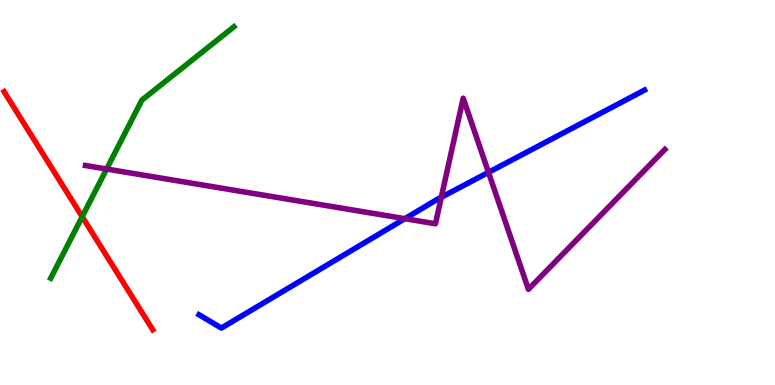[{'lines': ['blue', 'red'], 'intersections': []}, {'lines': ['green', 'red'], 'intersections': [{'x': 1.06, 'y': 4.37}]}, {'lines': ['purple', 'red'], 'intersections': []}, {'lines': ['blue', 'green'], 'intersections': []}, {'lines': ['blue', 'purple'], 'intersections': [{'x': 5.22, 'y': 4.32}, {'x': 5.69, 'y': 4.88}, {'x': 6.3, 'y': 5.52}]}, {'lines': ['green', 'purple'], 'intersections': [{'x': 1.38, 'y': 5.61}]}]